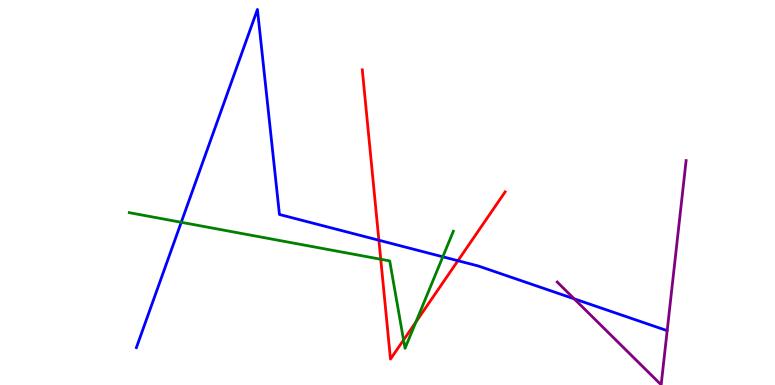[{'lines': ['blue', 'red'], 'intersections': [{'x': 4.89, 'y': 3.76}, {'x': 5.91, 'y': 3.23}]}, {'lines': ['green', 'red'], 'intersections': [{'x': 4.91, 'y': 3.27}, {'x': 5.21, 'y': 1.17}, {'x': 5.37, 'y': 1.64}]}, {'lines': ['purple', 'red'], 'intersections': []}, {'lines': ['blue', 'green'], 'intersections': [{'x': 2.34, 'y': 4.23}, {'x': 5.71, 'y': 3.33}]}, {'lines': ['blue', 'purple'], 'intersections': [{'x': 7.41, 'y': 2.24}]}, {'lines': ['green', 'purple'], 'intersections': []}]